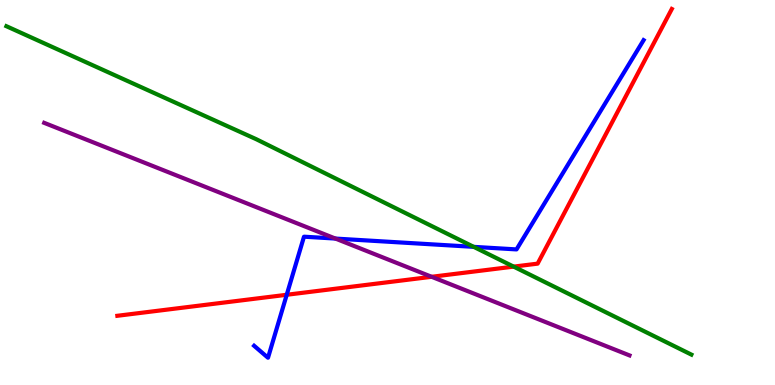[{'lines': ['blue', 'red'], 'intersections': [{'x': 3.7, 'y': 2.34}]}, {'lines': ['green', 'red'], 'intersections': [{'x': 6.63, 'y': 3.07}]}, {'lines': ['purple', 'red'], 'intersections': [{'x': 5.57, 'y': 2.81}]}, {'lines': ['blue', 'green'], 'intersections': [{'x': 6.11, 'y': 3.59}]}, {'lines': ['blue', 'purple'], 'intersections': [{'x': 4.33, 'y': 3.8}]}, {'lines': ['green', 'purple'], 'intersections': []}]